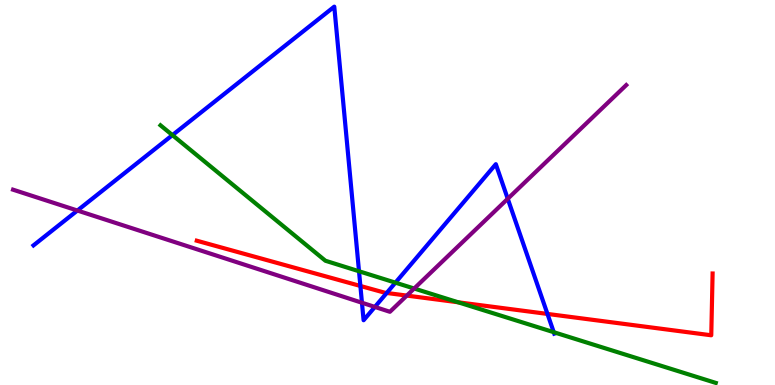[{'lines': ['blue', 'red'], 'intersections': [{'x': 4.65, 'y': 2.57}, {'x': 4.99, 'y': 2.39}, {'x': 7.06, 'y': 1.85}]}, {'lines': ['green', 'red'], 'intersections': [{'x': 5.91, 'y': 2.15}]}, {'lines': ['purple', 'red'], 'intersections': [{'x': 5.25, 'y': 2.32}]}, {'lines': ['blue', 'green'], 'intersections': [{'x': 2.22, 'y': 6.49}, {'x': 4.63, 'y': 2.95}, {'x': 5.1, 'y': 2.66}, {'x': 7.15, 'y': 1.37}]}, {'lines': ['blue', 'purple'], 'intersections': [{'x': 0.999, 'y': 4.53}, {'x': 4.67, 'y': 2.14}, {'x': 4.84, 'y': 2.03}, {'x': 6.55, 'y': 4.84}]}, {'lines': ['green', 'purple'], 'intersections': [{'x': 5.34, 'y': 2.51}]}]